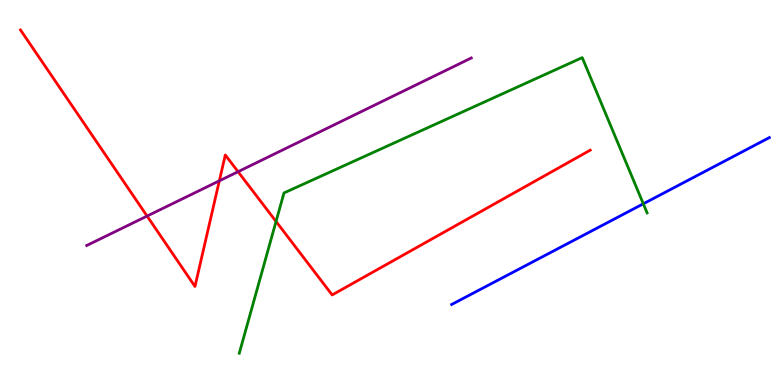[{'lines': ['blue', 'red'], 'intersections': []}, {'lines': ['green', 'red'], 'intersections': [{'x': 3.56, 'y': 4.25}]}, {'lines': ['purple', 'red'], 'intersections': [{'x': 1.9, 'y': 4.39}, {'x': 2.83, 'y': 5.3}, {'x': 3.07, 'y': 5.54}]}, {'lines': ['blue', 'green'], 'intersections': [{'x': 8.3, 'y': 4.71}]}, {'lines': ['blue', 'purple'], 'intersections': []}, {'lines': ['green', 'purple'], 'intersections': []}]